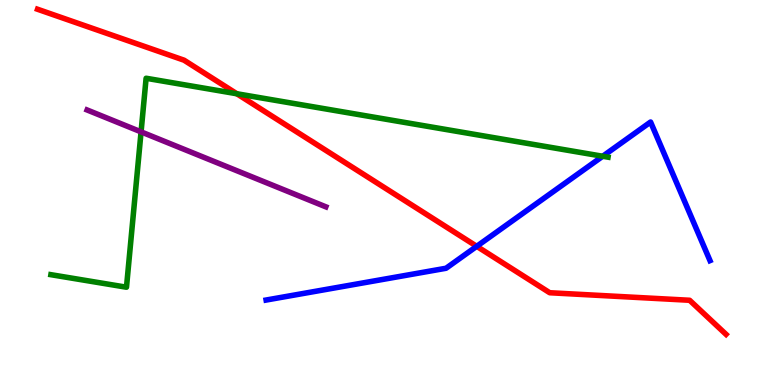[{'lines': ['blue', 'red'], 'intersections': [{'x': 6.15, 'y': 3.6}]}, {'lines': ['green', 'red'], 'intersections': [{'x': 3.06, 'y': 7.56}]}, {'lines': ['purple', 'red'], 'intersections': []}, {'lines': ['blue', 'green'], 'intersections': [{'x': 7.78, 'y': 5.94}]}, {'lines': ['blue', 'purple'], 'intersections': []}, {'lines': ['green', 'purple'], 'intersections': [{'x': 1.82, 'y': 6.57}]}]